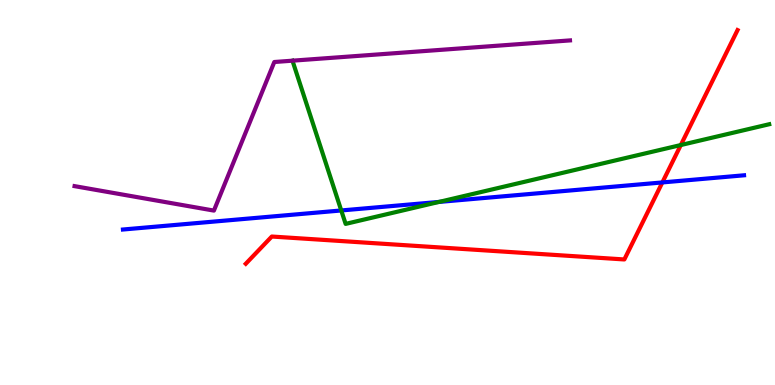[{'lines': ['blue', 'red'], 'intersections': [{'x': 8.55, 'y': 5.26}]}, {'lines': ['green', 'red'], 'intersections': [{'x': 8.78, 'y': 6.23}]}, {'lines': ['purple', 'red'], 'intersections': []}, {'lines': ['blue', 'green'], 'intersections': [{'x': 4.4, 'y': 4.53}, {'x': 5.66, 'y': 4.76}]}, {'lines': ['blue', 'purple'], 'intersections': []}, {'lines': ['green', 'purple'], 'intersections': []}]